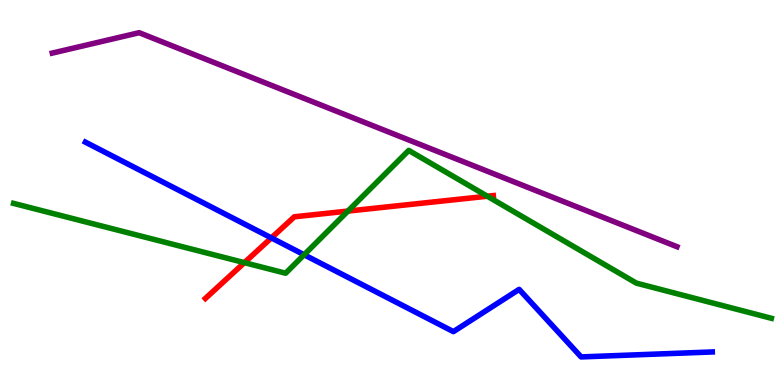[{'lines': ['blue', 'red'], 'intersections': [{'x': 3.5, 'y': 3.82}]}, {'lines': ['green', 'red'], 'intersections': [{'x': 3.15, 'y': 3.18}, {'x': 4.49, 'y': 4.52}, {'x': 6.29, 'y': 4.9}]}, {'lines': ['purple', 'red'], 'intersections': []}, {'lines': ['blue', 'green'], 'intersections': [{'x': 3.92, 'y': 3.38}]}, {'lines': ['blue', 'purple'], 'intersections': []}, {'lines': ['green', 'purple'], 'intersections': []}]